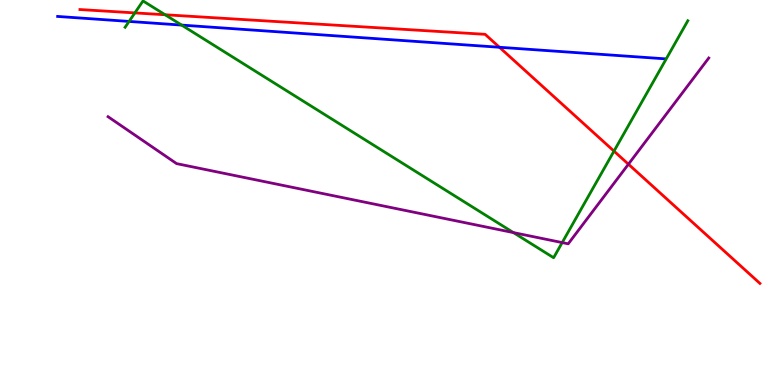[{'lines': ['blue', 'red'], 'intersections': [{'x': 6.44, 'y': 8.77}]}, {'lines': ['green', 'red'], 'intersections': [{'x': 1.74, 'y': 9.66}, {'x': 2.13, 'y': 9.62}, {'x': 7.92, 'y': 6.07}]}, {'lines': ['purple', 'red'], 'intersections': [{'x': 8.11, 'y': 5.73}]}, {'lines': ['blue', 'green'], 'intersections': [{'x': 1.67, 'y': 9.44}, {'x': 2.34, 'y': 9.35}]}, {'lines': ['blue', 'purple'], 'intersections': []}, {'lines': ['green', 'purple'], 'intersections': [{'x': 6.62, 'y': 3.96}, {'x': 7.25, 'y': 3.7}]}]